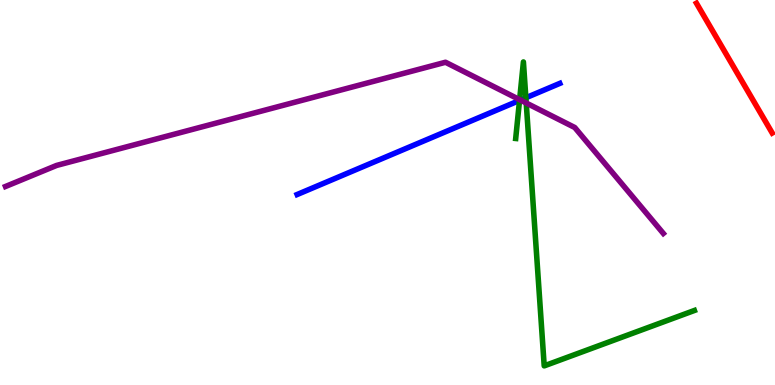[{'lines': ['blue', 'red'], 'intersections': []}, {'lines': ['green', 'red'], 'intersections': []}, {'lines': ['purple', 'red'], 'intersections': []}, {'lines': ['blue', 'green'], 'intersections': [{'x': 6.7, 'y': 7.39}, {'x': 6.79, 'y': 7.46}]}, {'lines': ['blue', 'purple'], 'intersections': [{'x': 6.71, 'y': 7.4}]}, {'lines': ['green', 'purple'], 'intersections': [{'x': 6.7, 'y': 7.41}, {'x': 6.79, 'y': 7.32}]}]